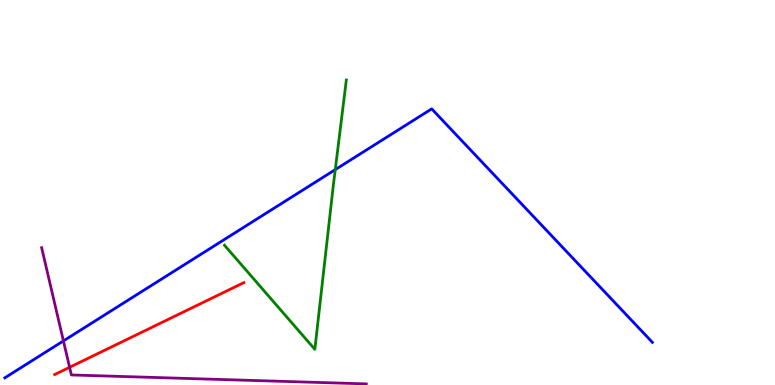[{'lines': ['blue', 'red'], 'intersections': []}, {'lines': ['green', 'red'], 'intersections': []}, {'lines': ['purple', 'red'], 'intersections': [{'x': 0.898, 'y': 0.46}]}, {'lines': ['blue', 'green'], 'intersections': [{'x': 4.33, 'y': 5.59}]}, {'lines': ['blue', 'purple'], 'intersections': [{'x': 0.818, 'y': 1.15}]}, {'lines': ['green', 'purple'], 'intersections': []}]